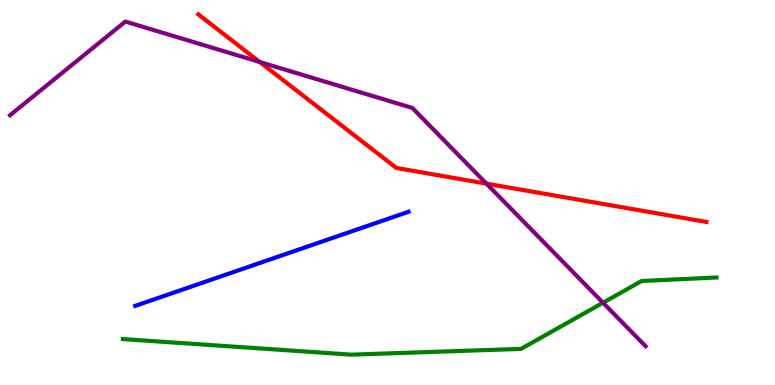[{'lines': ['blue', 'red'], 'intersections': []}, {'lines': ['green', 'red'], 'intersections': []}, {'lines': ['purple', 'red'], 'intersections': [{'x': 3.35, 'y': 8.39}, {'x': 6.28, 'y': 5.23}]}, {'lines': ['blue', 'green'], 'intersections': []}, {'lines': ['blue', 'purple'], 'intersections': []}, {'lines': ['green', 'purple'], 'intersections': [{'x': 7.78, 'y': 2.14}]}]